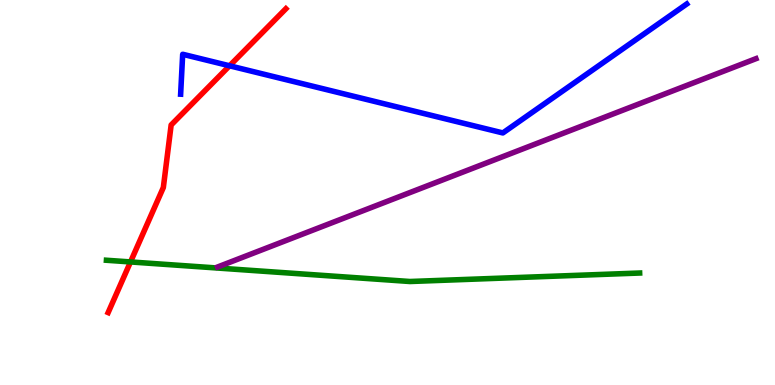[{'lines': ['blue', 'red'], 'intersections': [{'x': 2.96, 'y': 8.29}]}, {'lines': ['green', 'red'], 'intersections': [{'x': 1.68, 'y': 3.2}]}, {'lines': ['purple', 'red'], 'intersections': []}, {'lines': ['blue', 'green'], 'intersections': []}, {'lines': ['blue', 'purple'], 'intersections': []}, {'lines': ['green', 'purple'], 'intersections': []}]